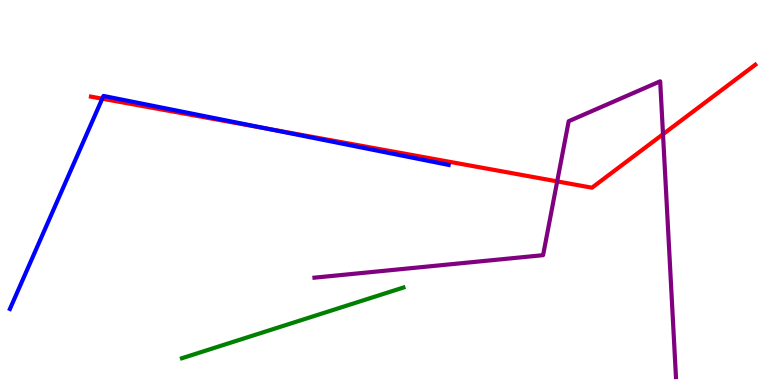[{'lines': ['blue', 'red'], 'intersections': [{'x': 1.32, 'y': 7.44}, {'x': 3.46, 'y': 6.65}]}, {'lines': ['green', 'red'], 'intersections': []}, {'lines': ['purple', 'red'], 'intersections': [{'x': 7.19, 'y': 5.29}, {'x': 8.55, 'y': 6.51}]}, {'lines': ['blue', 'green'], 'intersections': []}, {'lines': ['blue', 'purple'], 'intersections': []}, {'lines': ['green', 'purple'], 'intersections': []}]